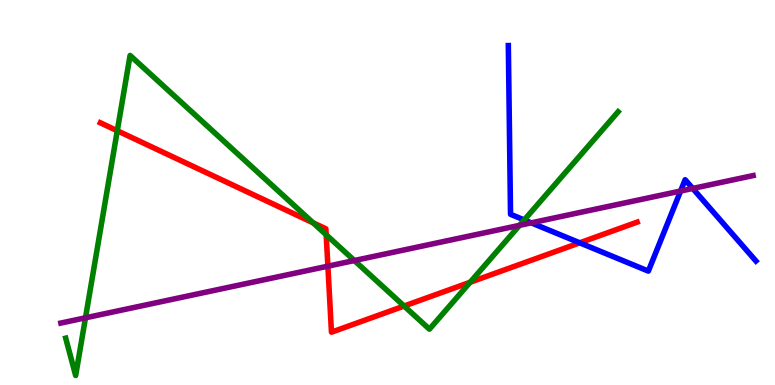[{'lines': ['blue', 'red'], 'intersections': [{'x': 7.48, 'y': 3.69}]}, {'lines': ['green', 'red'], 'intersections': [{'x': 1.51, 'y': 6.6}, {'x': 4.04, 'y': 4.21}, {'x': 4.21, 'y': 3.9}, {'x': 5.21, 'y': 2.05}, {'x': 6.07, 'y': 2.67}]}, {'lines': ['purple', 'red'], 'intersections': [{'x': 4.23, 'y': 3.09}]}, {'lines': ['blue', 'green'], 'intersections': [{'x': 6.76, 'y': 4.29}]}, {'lines': ['blue', 'purple'], 'intersections': [{'x': 6.85, 'y': 4.21}, {'x': 8.78, 'y': 5.04}, {'x': 8.94, 'y': 5.11}]}, {'lines': ['green', 'purple'], 'intersections': [{'x': 1.1, 'y': 1.74}, {'x': 4.57, 'y': 3.23}, {'x': 6.7, 'y': 4.15}]}]